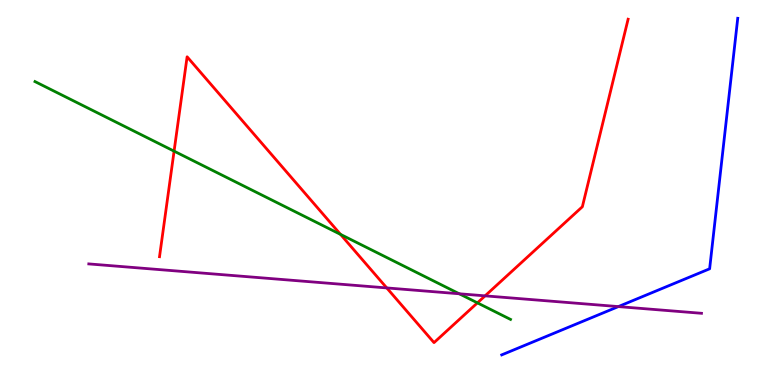[{'lines': ['blue', 'red'], 'intersections': []}, {'lines': ['green', 'red'], 'intersections': [{'x': 2.25, 'y': 6.07}, {'x': 4.39, 'y': 3.91}, {'x': 6.16, 'y': 2.13}]}, {'lines': ['purple', 'red'], 'intersections': [{'x': 4.99, 'y': 2.52}, {'x': 6.26, 'y': 2.32}]}, {'lines': ['blue', 'green'], 'intersections': []}, {'lines': ['blue', 'purple'], 'intersections': [{'x': 7.98, 'y': 2.04}]}, {'lines': ['green', 'purple'], 'intersections': [{'x': 5.93, 'y': 2.37}]}]